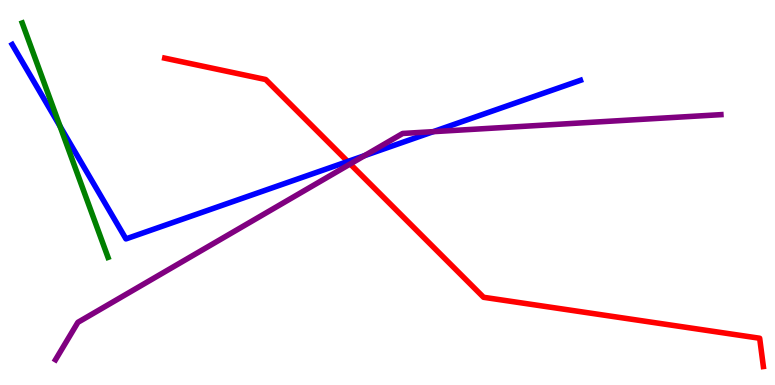[{'lines': ['blue', 'red'], 'intersections': [{'x': 4.49, 'y': 5.8}]}, {'lines': ['green', 'red'], 'intersections': []}, {'lines': ['purple', 'red'], 'intersections': [{'x': 4.52, 'y': 5.74}]}, {'lines': ['blue', 'green'], 'intersections': [{'x': 0.775, 'y': 6.72}]}, {'lines': ['blue', 'purple'], 'intersections': [{'x': 4.7, 'y': 5.96}, {'x': 5.59, 'y': 6.58}]}, {'lines': ['green', 'purple'], 'intersections': []}]